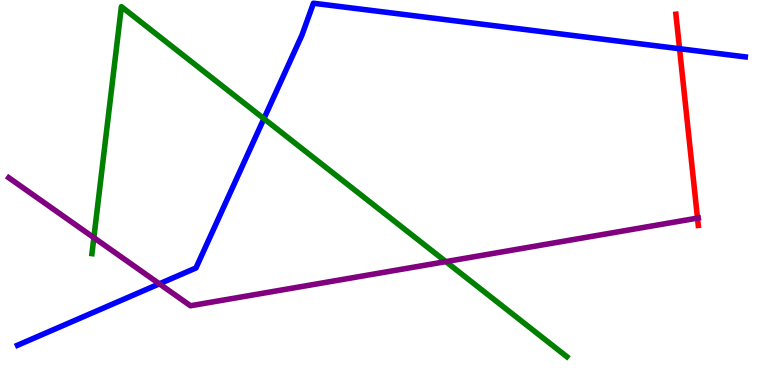[{'lines': ['blue', 'red'], 'intersections': [{'x': 8.77, 'y': 8.73}]}, {'lines': ['green', 'red'], 'intersections': []}, {'lines': ['purple', 'red'], 'intersections': [{'x': 9.0, 'y': 4.34}]}, {'lines': ['blue', 'green'], 'intersections': [{'x': 3.41, 'y': 6.92}]}, {'lines': ['blue', 'purple'], 'intersections': [{'x': 2.06, 'y': 2.63}]}, {'lines': ['green', 'purple'], 'intersections': [{'x': 1.21, 'y': 3.83}, {'x': 5.75, 'y': 3.2}]}]